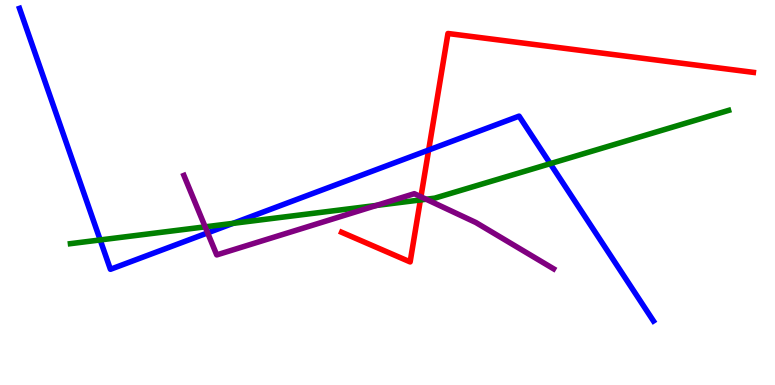[{'lines': ['blue', 'red'], 'intersections': [{'x': 5.53, 'y': 6.1}]}, {'lines': ['green', 'red'], 'intersections': [{'x': 5.42, 'y': 4.81}]}, {'lines': ['purple', 'red'], 'intersections': [{'x': 5.43, 'y': 4.89}]}, {'lines': ['blue', 'green'], 'intersections': [{'x': 1.29, 'y': 3.77}, {'x': 3.01, 'y': 4.2}, {'x': 7.1, 'y': 5.75}]}, {'lines': ['blue', 'purple'], 'intersections': [{'x': 2.68, 'y': 3.95}]}, {'lines': ['green', 'purple'], 'intersections': [{'x': 2.65, 'y': 4.11}, {'x': 4.86, 'y': 4.66}, {'x': 5.5, 'y': 4.83}]}]